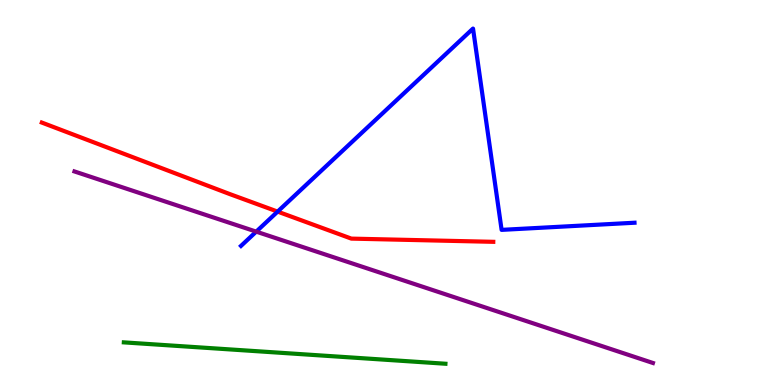[{'lines': ['blue', 'red'], 'intersections': [{'x': 3.58, 'y': 4.5}]}, {'lines': ['green', 'red'], 'intersections': []}, {'lines': ['purple', 'red'], 'intersections': []}, {'lines': ['blue', 'green'], 'intersections': []}, {'lines': ['blue', 'purple'], 'intersections': [{'x': 3.31, 'y': 3.98}]}, {'lines': ['green', 'purple'], 'intersections': []}]